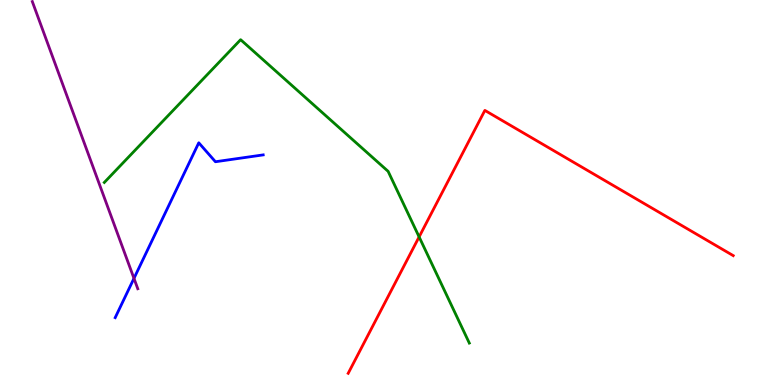[{'lines': ['blue', 'red'], 'intersections': []}, {'lines': ['green', 'red'], 'intersections': [{'x': 5.41, 'y': 3.85}]}, {'lines': ['purple', 'red'], 'intersections': []}, {'lines': ['blue', 'green'], 'intersections': []}, {'lines': ['blue', 'purple'], 'intersections': [{'x': 1.73, 'y': 2.77}]}, {'lines': ['green', 'purple'], 'intersections': []}]